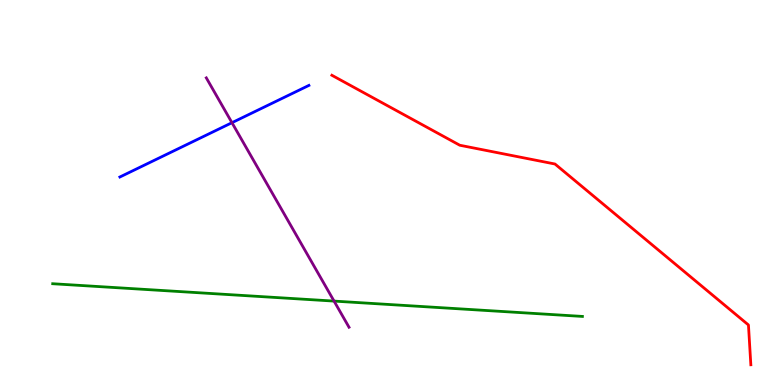[{'lines': ['blue', 'red'], 'intersections': []}, {'lines': ['green', 'red'], 'intersections': []}, {'lines': ['purple', 'red'], 'intersections': []}, {'lines': ['blue', 'green'], 'intersections': []}, {'lines': ['blue', 'purple'], 'intersections': [{'x': 2.99, 'y': 6.81}]}, {'lines': ['green', 'purple'], 'intersections': [{'x': 4.31, 'y': 2.18}]}]